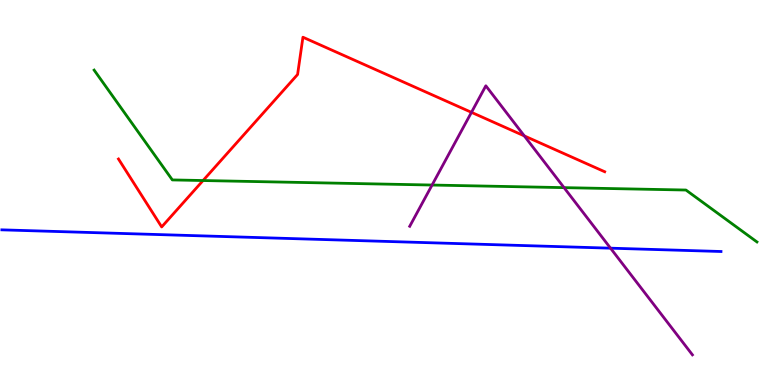[{'lines': ['blue', 'red'], 'intersections': []}, {'lines': ['green', 'red'], 'intersections': [{'x': 2.62, 'y': 5.31}]}, {'lines': ['purple', 'red'], 'intersections': [{'x': 6.08, 'y': 7.08}, {'x': 6.77, 'y': 6.47}]}, {'lines': ['blue', 'green'], 'intersections': []}, {'lines': ['blue', 'purple'], 'intersections': [{'x': 7.88, 'y': 3.55}]}, {'lines': ['green', 'purple'], 'intersections': [{'x': 5.58, 'y': 5.19}, {'x': 7.28, 'y': 5.13}]}]